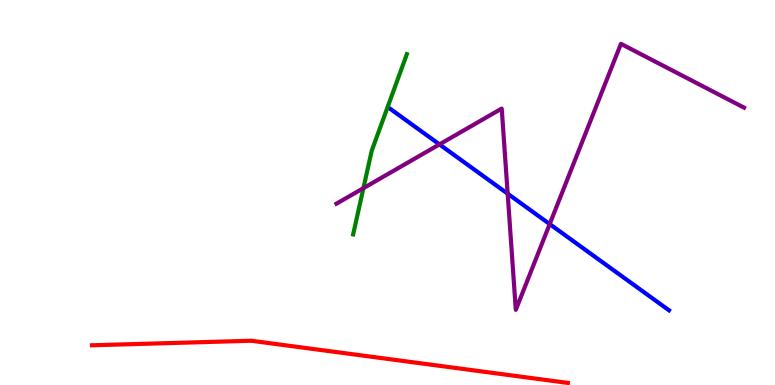[{'lines': ['blue', 'red'], 'intersections': []}, {'lines': ['green', 'red'], 'intersections': []}, {'lines': ['purple', 'red'], 'intersections': []}, {'lines': ['blue', 'green'], 'intersections': []}, {'lines': ['blue', 'purple'], 'intersections': [{'x': 5.67, 'y': 6.25}, {'x': 6.55, 'y': 4.97}, {'x': 7.09, 'y': 4.18}]}, {'lines': ['green', 'purple'], 'intersections': [{'x': 4.69, 'y': 5.11}]}]